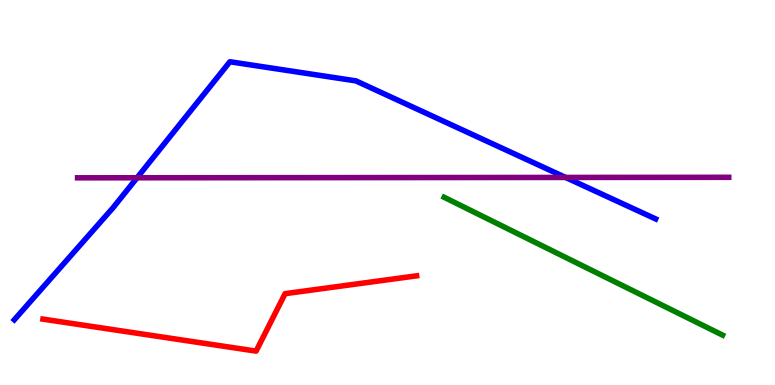[{'lines': ['blue', 'red'], 'intersections': []}, {'lines': ['green', 'red'], 'intersections': []}, {'lines': ['purple', 'red'], 'intersections': []}, {'lines': ['blue', 'green'], 'intersections': []}, {'lines': ['blue', 'purple'], 'intersections': [{'x': 1.77, 'y': 5.38}, {'x': 7.3, 'y': 5.39}]}, {'lines': ['green', 'purple'], 'intersections': []}]